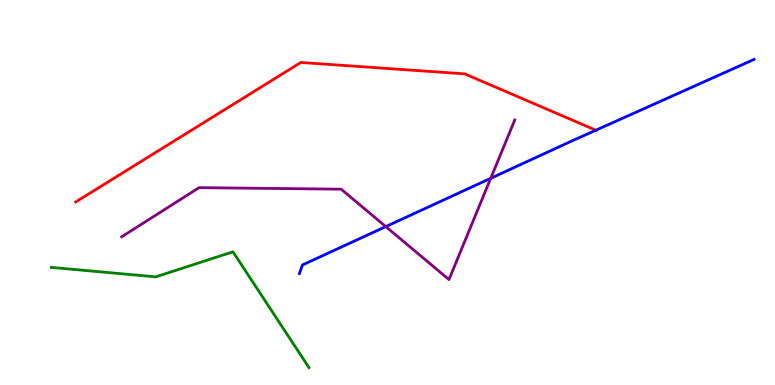[{'lines': ['blue', 'red'], 'intersections': [{'x': 7.69, 'y': 6.62}]}, {'lines': ['green', 'red'], 'intersections': []}, {'lines': ['purple', 'red'], 'intersections': []}, {'lines': ['blue', 'green'], 'intersections': []}, {'lines': ['blue', 'purple'], 'intersections': [{'x': 4.98, 'y': 4.11}, {'x': 6.33, 'y': 5.37}]}, {'lines': ['green', 'purple'], 'intersections': []}]